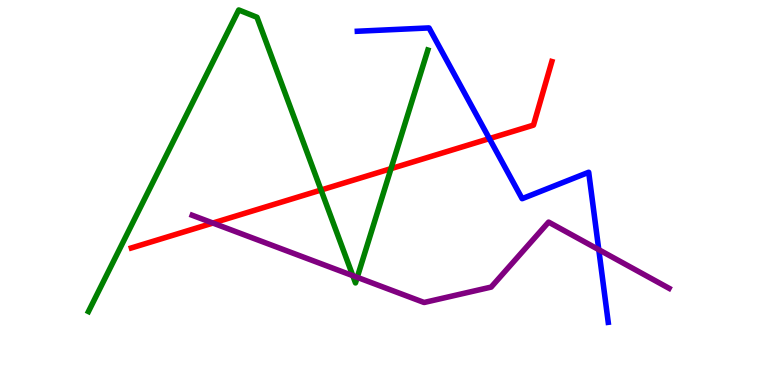[{'lines': ['blue', 'red'], 'intersections': [{'x': 6.31, 'y': 6.4}]}, {'lines': ['green', 'red'], 'intersections': [{'x': 4.14, 'y': 5.06}, {'x': 5.05, 'y': 5.62}]}, {'lines': ['purple', 'red'], 'intersections': [{'x': 2.75, 'y': 4.21}]}, {'lines': ['blue', 'green'], 'intersections': []}, {'lines': ['blue', 'purple'], 'intersections': [{'x': 7.73, 'y': 3.51}]}, {'lines': ['green', 'purple'], 'intersections': [{'x': 4.55, 'y': 2.84}, {'x': 4.61, 'y': 2.8}]}]